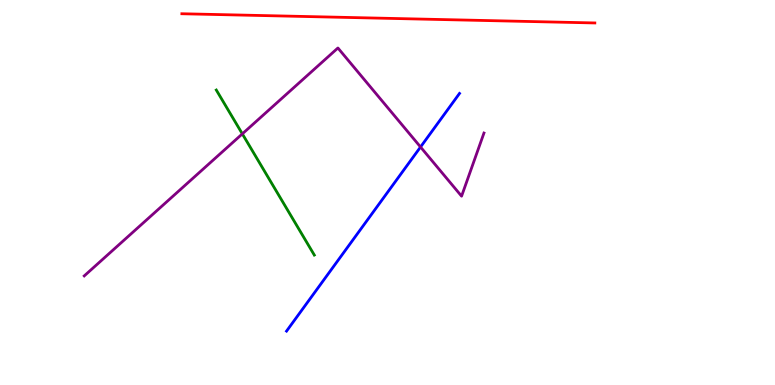[{'lines': ['blue', 'red'], 'intersections': []}, {'lines': ['green', 'red'], 'intersections': []}, {'lines': ['purple', 'red'], 'intersections': []}, {'lines': ['blue', 'green'], 'intersections': []}, {'lines': ['blue', 'purple'], 'intersections': [{'x': 5.43, 'y': 6.18}]}, {'lines': ['green', 'purple'], 'intersections': [{'x': 3.13, 'y': 6.52}]}]